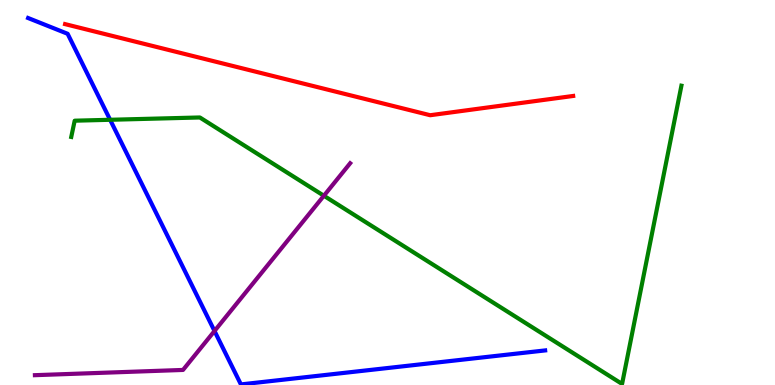[{'lines': ['blue', 'red'], 'intersections': []}, {'lines': ['green', 'red'], 'intersections': []}, {'lines': ['purple', 'red'], 'intersections': []}, {'lines': ['blue', 'green'], 'intersections': [{'x': 1.42, 'y': 6.89}]}, {'lines': ['blue', 'purple'], 'intersections': [{'x': 2.77, 'y': 1.4}]}, {'lines': ['green', 'purple'], 'intersections': [{'x': 4.18, 'y': 4.92}]}]